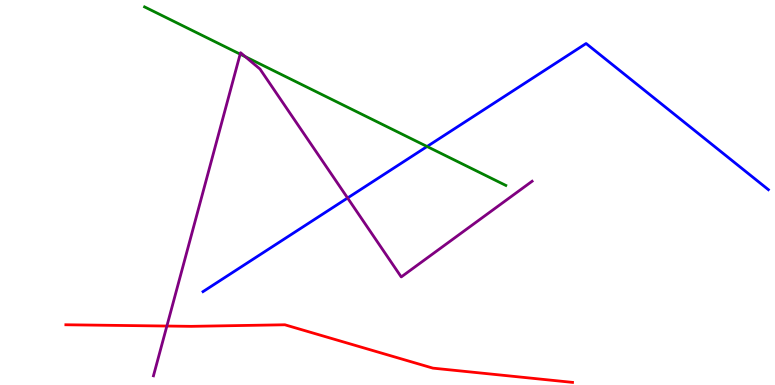[{'lines': ['blue', 'red'], 'intersections': []}, {'lines': ['green', 'red'], 'intersections': []}, {'lines': ['purple', 'red'], 'intersections': [{'x': 2.15, 'y': 1.53}]}, {'lines': ['blue', 'green'], 'intersections': [{'x': 5.51, 'y': 6.19}]}, {'lines': ['blue', 'purple'], 'intersections': [{'x': 4.49, 'y': 4.86}]}, {'lines': ['green', 'purple'], 'intersections': [{'x': 3.1, 'y': 8.59}, {'x': 3.16, 'y': 8.53}]}]